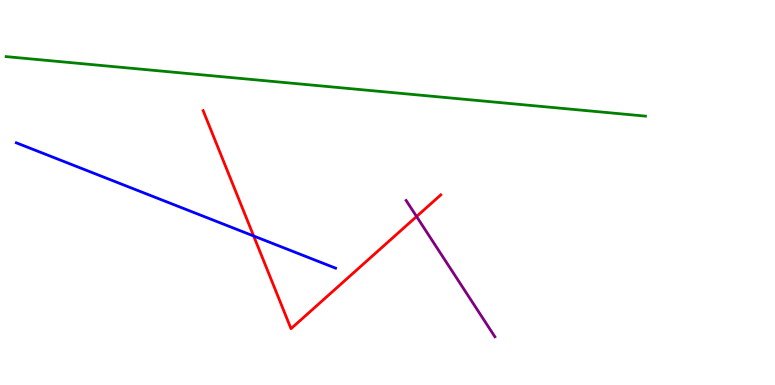[{'lines': ['blue', 'red'], 'intersections': [{'x': 3.27, 'y': 3.87}]}, {'lines': ['green', 'red'], 'intersections': []}, {'lines': ['purple', 'red'], 'intersections': [{'x': 5.38, 'y': 4.38}]}, {'lines': ['blue', 'green'], 'intersections': []}, {'lines': ['blue', 'purple'], 'intersections': []}, {'lines': ['green', 'purple'], 'intersections': []}]